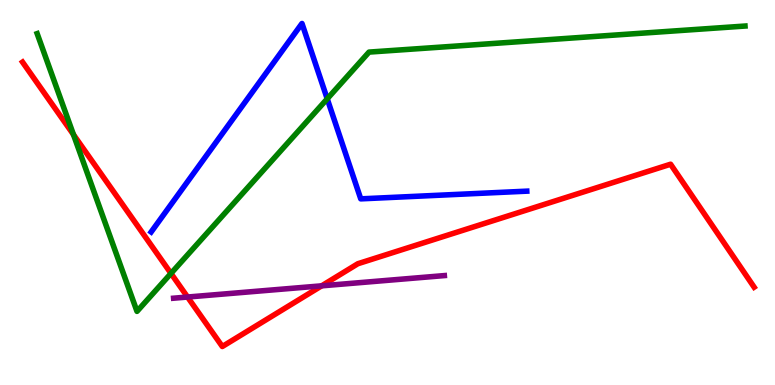[{'lines': ['blue', 'red'], 'intersections': []}, {'lines': ['green', 'red'], 'intersections': [{'x': 0.948, 'y': 6.5}, {'x': 2.21, 'y': 2.9}]}, {'lines': ['purple', 'red'], 'intersections': [{'x': 2.42, 'y': 2.28}, {'x': 4.15, 'y': 2.58}]}, {'lines': ['blue', 'green'], 'intersections': [{'x': 4.22, 'y': 7.43}]}, {'lines': ['blue', 'purple'], 'intersections': []}, {'lines': ['green', 'purple'], 'intersections': []}]